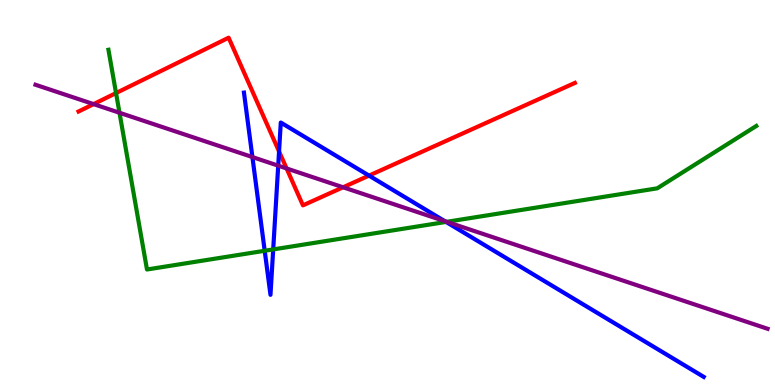[{'lines': ['blue', 'red'], 'intersections': [{'x': 3.6, 'y': 6.07}, {'x': 4.76, 'y': 5.44}]}, {'lines': ['green', 'red'], 'intersections': [{'x': 1.5, 'y': 7.58}]}, {'lines': ['purple', 'red'], 'intersections': [{'x': 1.21, 'y': 7.3}, {'x': 3.7, 'y': 5.62}, {'x': 4.43, 'y': 5.14}]}, {'lines': ['blue', 'green'], 'intersections': [{'x': 3.42, 'y': 3.49}, {'x': 3.53, 'y': 3.52}, {'x': 5.76, 'y': 4.24}]}, {'lines': ['blue', 'purple'], 'intersections': [{'x': 3.26, 'y': 5.92}, {'x': 3.59, 'y': 5.7}, {'x': 5.74, 'y': 4.25}]}, {'lines': ['green', 'purple'], 'intersections': [{'x': 1.54, 'y': 7.07}, {'x': 5.76, 'y': 4.24}]}]